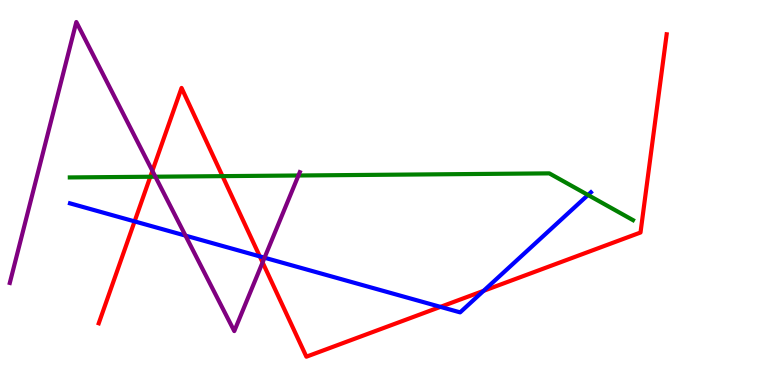[{'lines': ['blue', 'red'], 'intersections': [{'x': 1.74, 'y': 4.25}, {'x': 3.35, 'y': 3.34}, {'x': 5.68, 'y': 2.03}, {'x': 6.24, 'y': 2.45}]}, {'lines': ['green', 'red'], 'intersections': [{'x': 1.94, 'y': 5.41}, {'x': 2.87, 'y': 5.43}]}, {'lines': ['purple', 'red'], 'intersections': [{'x': 1.97, 'y': 5.56}, {'x': 3.39, 'y': 3.18}]}, {'lines': ['blue', 'green'], 'intersections': [{'x': 7.59, 'y': 4.94}]}, {'lines': ['blue', 'purple'], 'intersections': [{'x': 2.39, 'y': 3.88}, {'x': 3.41, 'y': 3.31}]}, {'lines': ['green', 'purple'], 'intersections': [{'x': 2.0, 'y': 5.41}, {'x': 3.85, 'y': 5.44}]}]